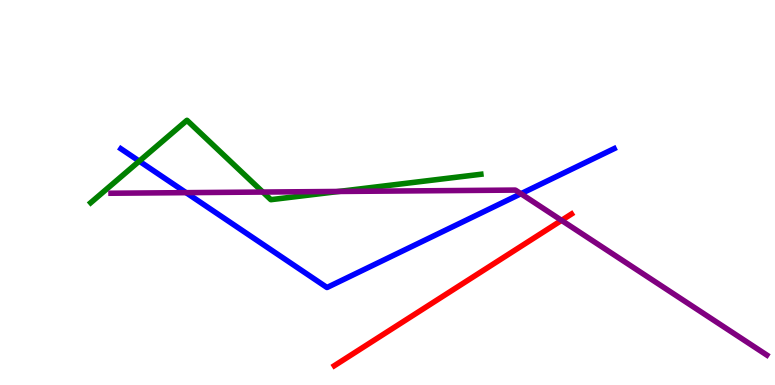[{'lines': ['blue', 'red'], 'intersections': []}, {'lines': ['green', 'red'], 'intersections': []}, {'lines': ['purple', 'red'], 'intersections': [{'x': 7.25, 'y': 4.28}]}, {'lines': ['blue', 'green'], 'intersections': [{'x': 1.8, 'y': 5.81}]}, {'lines': ['blue', 'purple'], 'intersections': [{'x': 2.4, 'y': 5.0}, {'x': 6.72, 'y': 4.97}]}, {'lines': ['green', 'purple'], 'intersections': [{'x': 3.39, 'y': 5.01}, {'x': 4.37, 'y': 5.03}]}]